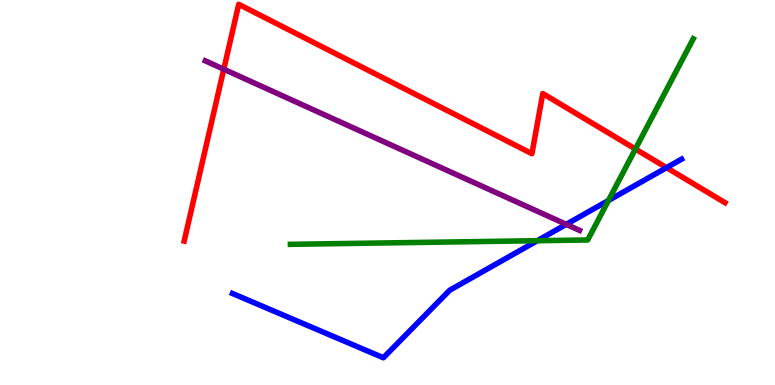[{'lines': ['blue', 'red'], 'intersections': [{'x': 8.6, 'y': 5.65}]}, {'lines': ['green', 'red'], 'intersections': [{'x': 8.2, 'y': 6.13}]}, {'lines': ['purple', 'red'], 'intersections': [{'x': 2.89, 'y': 8.2}]}, {'lines': ['blue', 'green'], 'intersections': [{'x': 6.93, 'y': 3.75}, {'x': 7.85, 'y': 4.79}]}, {'lines': ['blue', 'purple'], 'intersections': [{'x': 7.31, 'y': 4.17}]}, {'lines': ['green', 'purple'], 'intersections': []}]